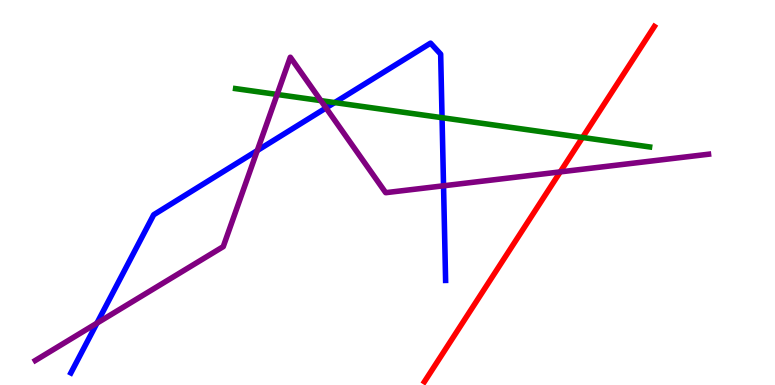[{'lines': ['blue', 'red'], 'intersections': []}, {'lines': ['green', 'red'], 'intersections': [{'x': 7.52, 'y': 6.43}]}, {'lines': ['purple', 'red'], 'intersections': [{'x': 7.23, 'y': 5.54}]}, {'lines': ['blue', 'green'], 'intersections': [{'x': 4.32, 'y': 7.34}, {'x': 5.7, 'y': 6.94}]}, {'lines': ['blue', 'purple'], 'intersections': [{'x': 1.25, 'y': 1.61}, {'x': 3.32, 'y': 6.09}, {'x': 4.21, 'y': 7.2}, {'x': 5.72, 'y': 5.17}]}, {'lines': ['green', 'purple'], 'intersections': [{'x': 3.58, 'y': 7.55}, {'x': 4.14, 'y': 7.39}]}]